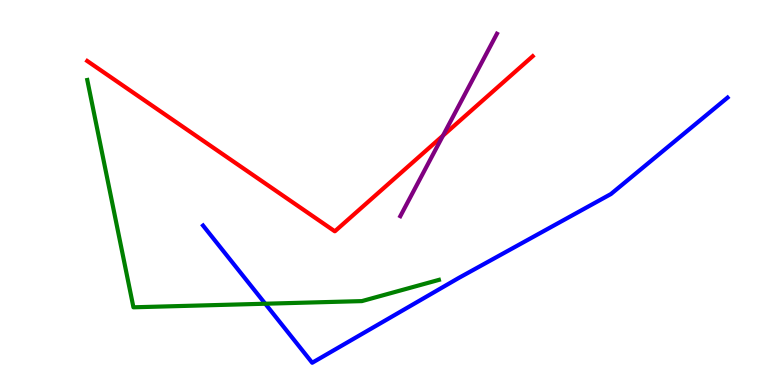[{'lines': ['blue', 'red'], 'intersections': []}, {'lines': ['green', 'red'], 'intersections': []}, {'lines': ['purple', 'red'], 'intersections': [{'x': 5.72, 'y': 6.48}]}, {'lines': ['blue', 'green'], 'intersections': [{'x': 3.42, 'y': 2.11}]}, {'lines': ['blue', 'purple'], 'intersections': []}, {'lines': ['green', 'purple'], 'intersections': []}]